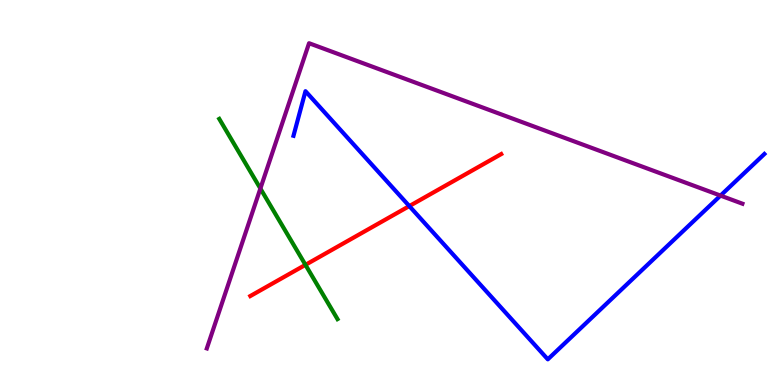[{'lines': ['blue', 'red'], 'intersections': [{'x': 5.28, 'y': 4.65}]}, {'lines': ['green', 'red'], 'intersections': [{'x': 3.94, 'y': 3.12}]}, {'lines': ['purple', 'red'], 'intersections': []}, {'lines': ['blue', 'green'], 'intersections': []}, {'lines': ['blue', 'purple'], 'intersections': [{'x': 9.3, 'y': 4.92}]}, {'lines': ['green', 'purple'], 'intersections': [{'x': 3.36, 'y': 5.1}]}]